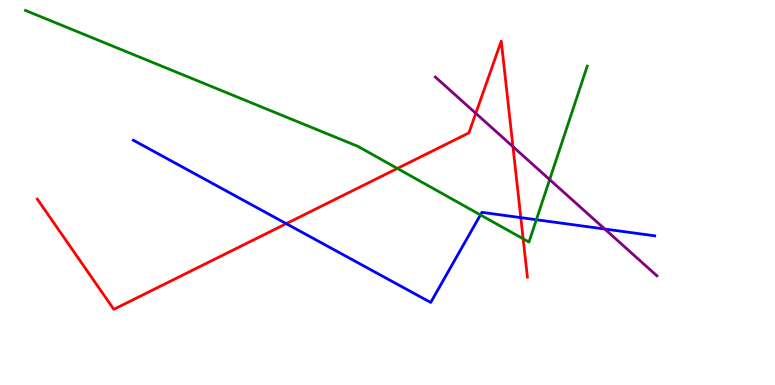[{'lines': ['blue', 'red'], 'intersections': [{'x': 3.69, 'y': 4.19}, {'x': 6.72, 'y': 4.35}]}, {'lines': ['green', 'red'], 'intersections': [{'x': 5.13, 'y': 5.62}, {'x': 6.75, 'y': 3.8}]}, {'lines': ['purple', 'red'], 'intersections': [{'x': 6.14, 'y': 7.06}, {'x': 6.62, 'y': 6.19}]}, {'lines': ['blue', 'green'], 'intersections': [{'x': 6.2, 'y': 4.42}, {'x': 6.92, 'y': 4.29}]}, {'lines': ['blue', 'purple'], 'intersections': [{'x': 7.8, 'y': 4.05}]}, {'lines': ['green', 'purple'], 'intersections': [{'x': 7.09, 'y': 5.34}]}]